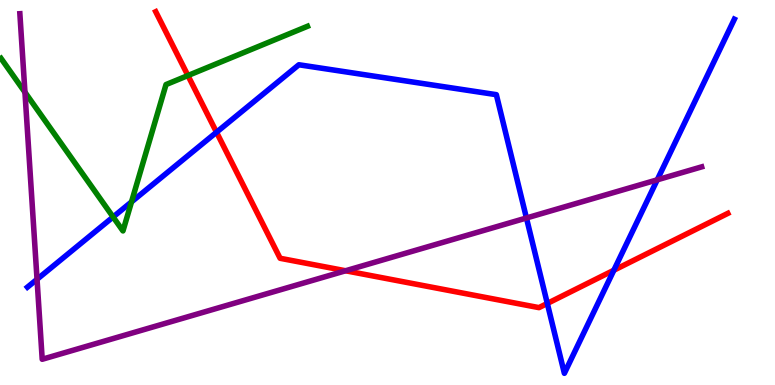[{'lines': ['blue', 'red'], 'intersections': [{'x': 2.79, 'y': 6.57}, {'x': 7.06, 'y': 2.12}, {'x': 7.92, 'y': 2.98}]}, {'lines': ['green', 'red'], 'intersections': [{'x': 2.42, 'y': 8.04}]}, {'lines': ['purple', 'red'], 'intersections': [{'x': 4.46, 'y': 2.97}]}, {'lines': ['blue', 'green'], 'intersections': [{'x': 1.46, 'y': 4.36}, {'x': 1.7, 'y': 4.76}]}, {'lines': ['blue', 'purple'], 'intersections': [{'x': 0.478, 'y': 2.75}, {'x': 6.79, 'y': 4.34}, {'x': 8.48, 'y': 5.33}]}, {'lines': ['green', 'purple'], 'intersections': [{'x': 0.322, 'y': 7.6}]}]